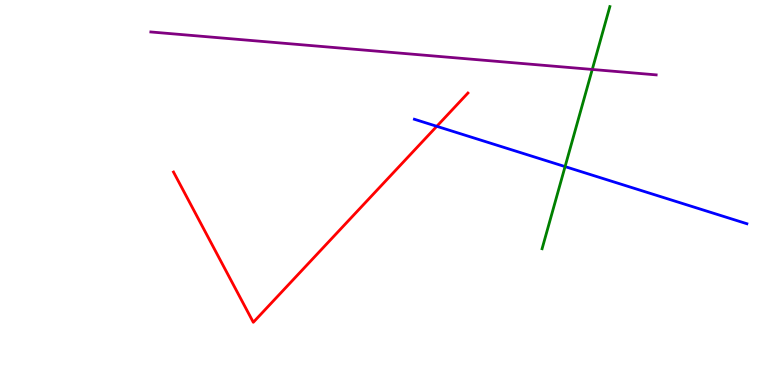[{'lines': ['blue', 'red'], 'intersections': [{'x': 5.64, 'y': 6.72}]}, {'lines': ['green', 'red'], 'intersections': []}, {'lines': ['purple', 'red'], 'intersections': []}, {'lines': ['blue', 'green'], 'intersections': [{'x': 7.29, 'y': 5.67}]}, {'lines': ['blue', 'purple'], 'intersections': []}, {'lines': ['green', 'purple'], 'intersections': [{'x': 7.64, 'y': 8.2}]}]